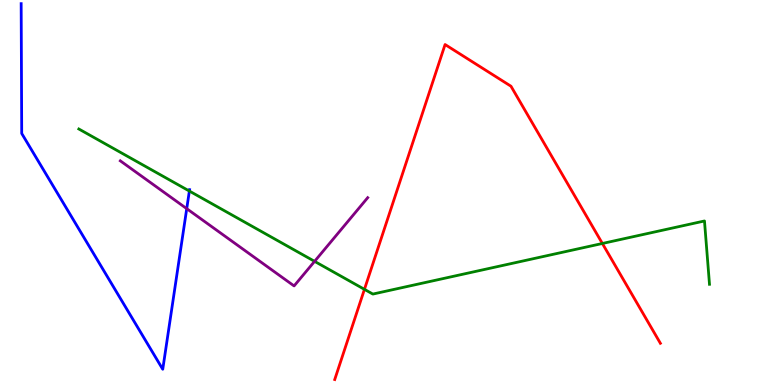[{'lines': ['blue', 'red'], 'intersections': []}, {'lines': ['green', 'red'], 'intersections': [{'x': 4.7, 'y': 2.48}, {'x': 7.77, 'y': 3.68}]}, {'lines': ['purple', 'red'], 'intersections': []}, {'lines': ['blue', 'green'], 'intersections': [{'x': 2.44, 'y': 5.04}]}, {'lines': ['blue', 'purple'], 'intersections': [{'x': 2.41, 'y': 4.58}]}, {'lines': ['green', 'purple'], 'intersections': [{'x': 4.06, 'y': 3.21}]}]